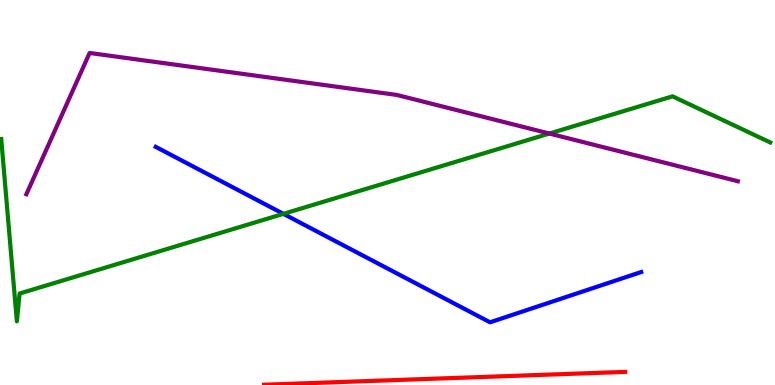[{'lines': ['blue', 'red'], 'intersections': []}, {'lines': ['green', 'red'], 'intersections': []}, {'lines': ['purple', 'red'], 'intersections': []}, {'lines': ['blue', 'green'], 'intersections': [{'x': 3.66, 'y': 4.45}]}, {'lines': ['blue', 'purple'], 'intersections': []}, {'lines': ['green', 'purple'], 'intersections': [{'x': 7.09, 'y': 6.53}]}]